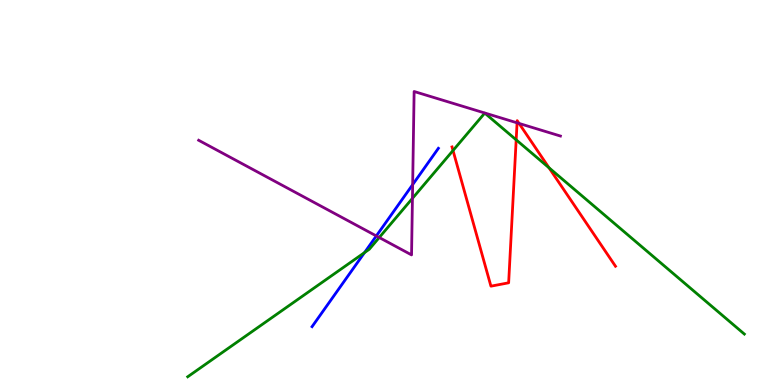[{'lines': ['blue', 'red'], 'intersections': []}, {'lines': ['green', 'red'], 'intersections': [{'x': 5.85, 'y': 6.09}, {'x': 6.66, 'y': 6.37}, {'x': 7.08, 'y': 5.64}]}, {'lines': ['purple', 'red'], 'intersections': [{'x': 6.67, 'y': 6.81}, {'x': 6.7, 'y': 6.79}]}, {'lines': ['blue', 'green'], 'intersections': [{'x': 4.7, 'y': 3.44}]}, {'lines': ['blue', 'purple'], 'intersections': [{'x': 4.86, 'y': 3.87}, {'x': 5.32, 'y': 5.2}]}, {'lines': ['green', 'purple'], 'intersections': [{'x': 4.89, 'y': 3.83}, {'x': 5.32, 'y': 4.85}]}]